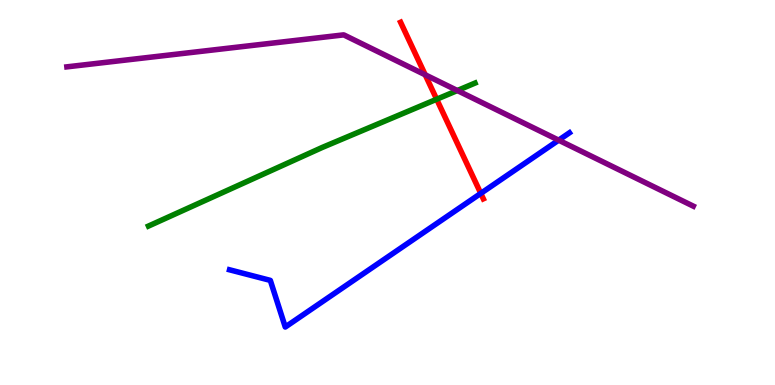[{'lines': ['blue', 'red'], 'intersections': [{'x': 6.2, 'y': 4.98}]}, {'lines': ['green', 'red'], 'intersections': [{'x': 5.63, 'y': 7.42}]}, {'lines': ['purple', 'red'], 'intersections': [{'x': 5.49, 'y': 8.06}]}, {'lines': ['blue', 'green'], 'intersections': []}, {'lines': ['blue', 'purple'], 'intersections': [{'x': 7.21, 'y': 6.36}]}, {'lines': ['green', 'purple'], 'intersections': [{'x': 5.9, 'y': 7.65}]}]